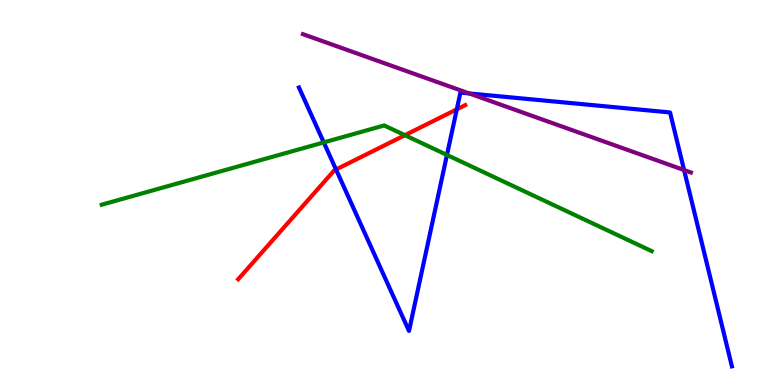[{'lines': ['blue', 'red'], 'intersections': [{'x': 4.34, 'y': 5.6}, {'x': 5.89, 'y': 7.16}]}, {'lines': ['green', 'red'], 'intersections': [{'x': 5.22, 'y': 6.49}]}, {'lines': ['purple', 'red'], 'intersections': []}, {'lines': ['blue', 'green'], 'intersections': [{'x': 4.18, 'y': 6.3}, {'x': 5.77, 'y': 5.98}]}, {'lines': ['blue', 'purple'], 'intersections': [{'x': 6.05, 'y': 7.57}, {'x': 8.83, 'y': 5.58}]}, {'lines': ['green', 'purple'], 'intersections': []}]